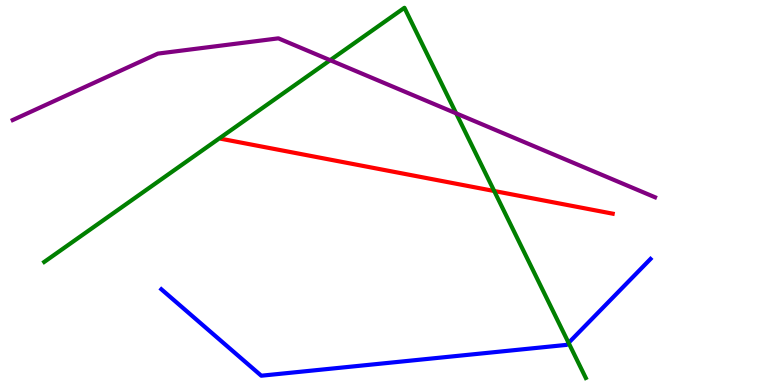[{'lines': ['blue', 'red'], 'intersections': []}, {'lines': ['green', 'red'], 'intersections': [{'x': 6.38, 'y': 5.04}]}, {'lines': ['purple', 'red'], 'intersections': []}, {'lines': ['blue', 'green'], 'intersections': [{'x': 7.34, 'y': 1.09}]}, {'lines': ['blue', 'purple'], 'intersections': []}, {'lines': ['green', 'purple'], 'intersections': [{'x': 4.26, 'y': 8.44}, {'x': 5.89, 'y': 7.06}]}]